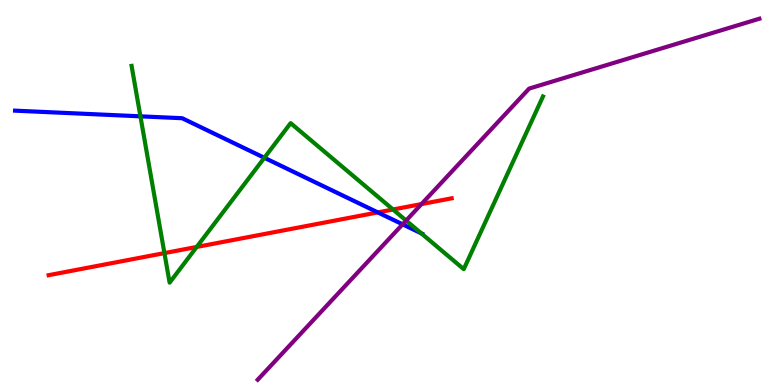[{'lines': ['blue', 'red'], 'intersections': [{'x': 4.87, 'y': 4.48}]}, {'lines': ['green', 'red'], 'intersections': [{'x': 2.12, 'y': 3.43}, {'x': 2.54, 'y': 3.59}, {'x': 5.07, 'y': 4.56}]}, {'lines': ['purple', 'red'], 'intersections': [{'x': 5.44, 'y': 4.7}]}, {'lines': ['blue', 'green'], 'intersections': [{'x': 1.81, 'y': 6.98}, {'x': 3.41, 'y': 5.9}, {'x': 5.44, 'y': 3.94}]}, {'lines': ['blue', 'purple'], 'intersections': [{'x': 5.19, 'y': 4.17}]}, {'lines': ['green', 'purple'], 'intersections': [{'x': 5.24, 'y': 4.27}]}]